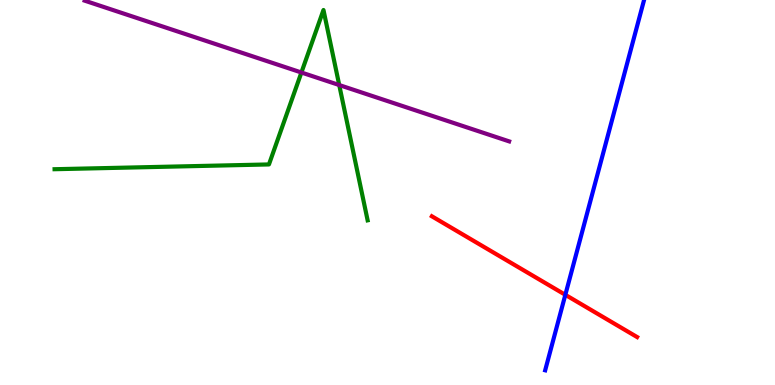[{'lines': ['blue', 'red'], 'intersections': [{'x': 7.29, 'y': 2.34}]}, {'lines': ['green', 'red'], 'intersections': []}, {'lines': ['purple', 'red'], 'intersections': []}, {'lines': ['blue', 'green'], 'intersections': []}, {'lines': ['blue', 'purple'], 'intersections': []}, {'lines': ['green', 'purple'], 'intersections': [{'x': 3.89, 'y': 8.12}, {'x': 4.38, 'y': 7.79}]}]